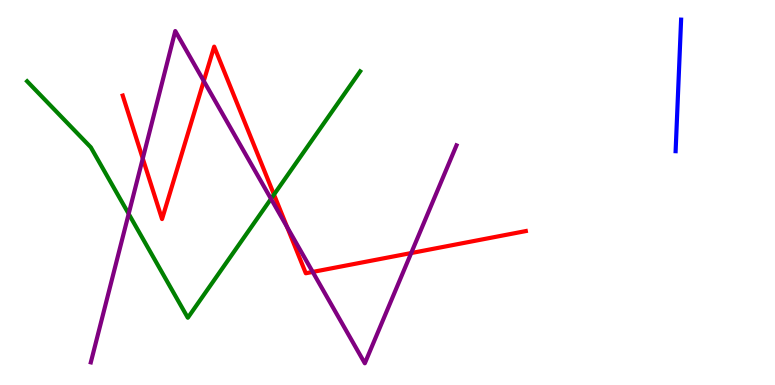[{'lines': ['blue', 'red'], 'intersections': []}, {'lines': ['green', 'red'], 'intersections': [{'x': 3.54, 'y': 4.95}]}, {'lines': ['purple', 'red'], 'intersections': [{'x': 1.84, 'y': 5.88}, {'x': 2.63, 'y': 7.9}, {'x': 3.71, 'y': 4.1}, {'x': 4.03, 'y': 2.94}, {'x': 5.31, 'y': 3.43}]}, {'lines': ['blue', 'green'], 'intersections': []}, {'lines': ['blue', 'purple'], 'intersections': []}, {'lines': ['green', 'purple'], 'intersections': [{'x': 1.66, 'y': 4.45}, {'x': 3.5, 'y': 4.84}]}]